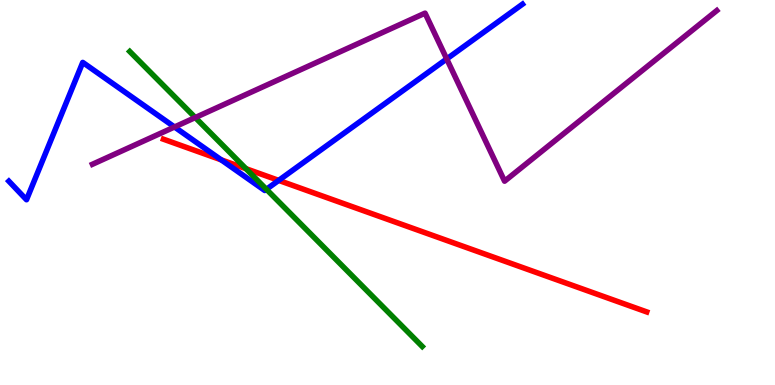[{'lines': ['blue', 'red'], 'intersections': [{'x': 2.85, 'y': 5.85}, {'x': 3.6, 'y': 5.31}]}, {'lines': ['green', 'red'], 'intersections': [{'x': 3.17, 'y': 5.62}]}, {'lines': ['purple', 'red'], 'intersections': []}, {'lines': ['blue', 'green'], 'intersections': [{'x': 3.44, 'y': 5.08}]}, {'lines': ['blue', 'purple'], 'intersections': [{'x': 2.25, 'y': 6.7}, {'x': 5.76, 'y': 8.47}]}, {'lines': ['green', 'purple'], 'intersections': [{'x': 2.52, 'y': 6.95}]}]